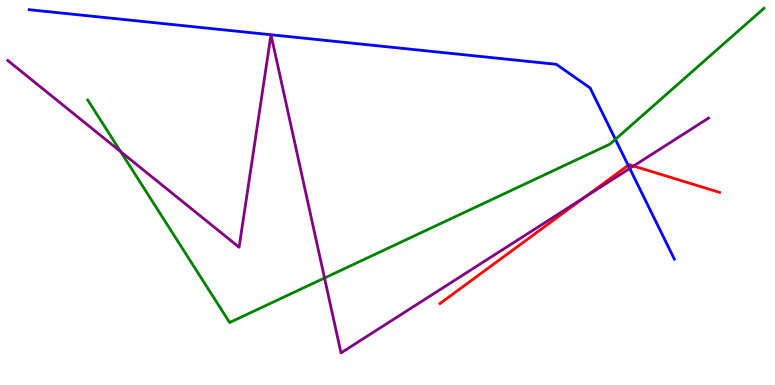[{'lines': ['blue', 'red'], 'intersections': [{'x': 8.11, 'y': 5.71}]}, {'lines': ['green', 'red'], 'intersections': []}, {'lines': ['purple', 'red'], 'intersections': [{'x': 7.55, 'y': 4.88}, {'x': 8.17, 'y': 5.69}]}, {'lines': ['blue', 'green'], 'intersections': [{'x': 7.94, 'y': 6.38}]}, {'lines': ['blue', 'purple'], 'intersections': [{'x': 3.5, 'y': 9.1}, {'x': 3.5, 'y': 9.1}, {'x': 8.13, 'y': 5.62}]}, {'lines': ['green', 'purple'], 'intersections': [{'x': 1.56, 'y': 6.06}, {'x': 4.19, 'y': 2.78}]}]